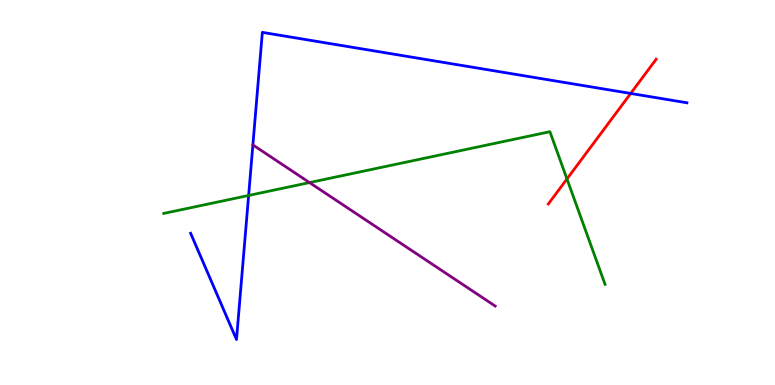[{'lines': ['blue', 'red'], 'intersections': [{'x': 8.14, 'y': 7.57}]}, {'lines': ['green', 'red'], 'intersections': [{'x': 7.32, 'y': 5.35}]}, {'lines': ['purple', 'red'], 'intersections': []}, {'lines': ['blue', 'green'], 'intersections': [{'x': 3.21, 'y': 4.92}]}, {'lines': ['blue', 'purple'], 'intersections': []}, {'lines': ['green', 'purple'], 'intersections': [{'x': 3.99, 'y': 5.26}]}]